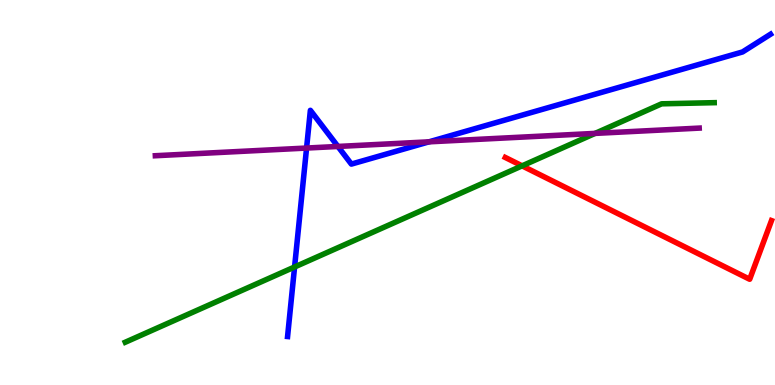[{'lines': ['blue', 'red'], 'intersections': []}, {'lines': ['green', 'red'], 'intersections': [{'x': 6.74, 'y': 5.69}]}, {'lines': ['purple', 'red'], 'intersections': []}, {'lines': ['blue', 'green'], 'intersections': [{'x': 3.8, 'y': 3.07}]}, {'lines': ['blue', 'purple'], 'intersections': [{'x': 3.96, 'y': 6.15}, {'x': 4.36, 'y': 6.2}, {'x': 5.54, 'y': 6.32}]}, {'lines': ['green', 'purple'], 'intersections': [{'x': 7.68, 'y': 6.54}]}]